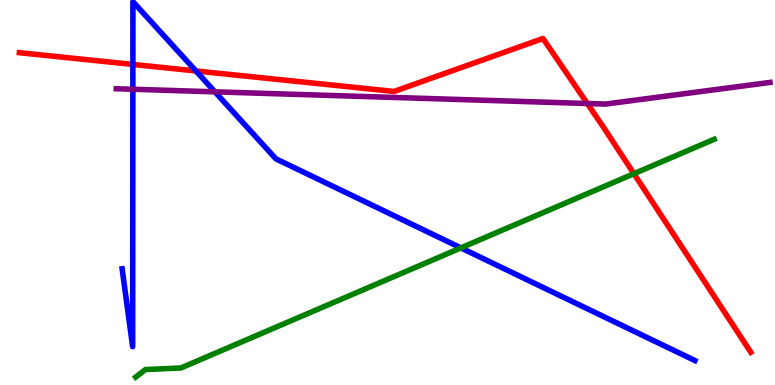[{'lines': ['blue', 'red'], 'intersections': [{'x': 1.71, 'y': 8.33}, {'x': 2.53, 'y': 8.16}]}, {'lines': ['green', 'red'], 'intersections': [{'x': 8.18, 'y': 5.49}]}, {'lines': ['purple', 'red'], 'intersections': [{'x': 7.58, 'y': 7.31}]}, {'lines': ['blue', 'green'], 'intersections': [{'x': 5.95, 'y': 3.56}]}, {'lines': ['blue', 'purple'], 'intersections': [{'x': 1.71, 'y': 7.68}, {'x': 2.77, 'y': 7.61}]}, {'lines': ['green', 'purple'], 'intersections': []}]